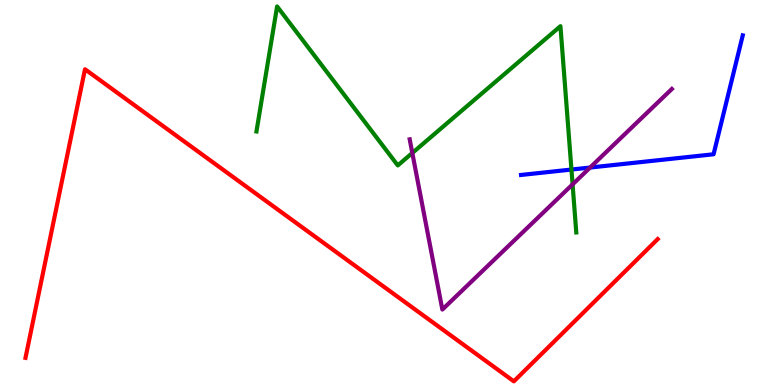[{'lines': ['blue', 'red'], 'intersections': []}, {'lines': ['green', 'red'], 'intersections': []}, {'lines': ['purple', 'red'], 'intersections': []}, {'lines': ['blue', 'green'], 'intersections': [{'x': 7.37, 'y': 5.6}]}, {'lines': ['blue', 'purple'], 'intersections': [{'x': 7.61, 'y': 5.65}]}, {'lines': ['green', 'purple'], 'intersections': [{'x': 5.32, 'y': 6.03}, {'x': 7.39, 'y': 5.21}]}]